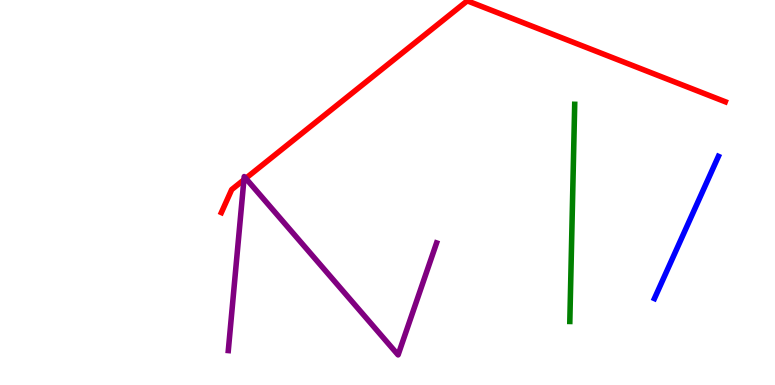[{'lines': ['blue', 'red'], 'intersections': []}, {'lines': ['green', 'red'], 'intersections': []}, {'lines': ['purple', 'red'], 'intersections': [{'x': 3.15, 'y': 5.33}, {'x': 3.17, 'y': 5.37}]}, {'lines': ['blue', 'green'], 'intersections': []}, {'lines': ['blue', 'purple'], 'intersections': []}, {'lines': ['green', 'purple'], 'intersections': []}]